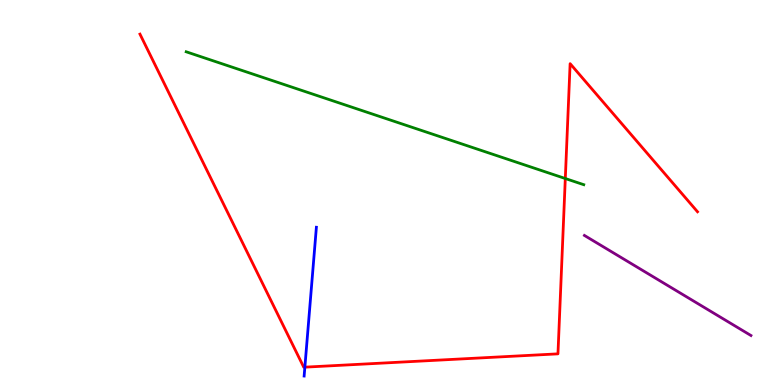[{'lines': ['blue', 'red'], 'intersections': [{'x': 3.93, 'y': 0.463}]}, {'lines': ['green', 'red'], 'intersections': [{'x': 7.29, 'y': 5.36}]}, {'lines': ['purple', 'red'], 'intersections': []}, {'lines': ['blue', 'green'], 'intersections': []}, {'lines': ['blue', 'purple'], 'intersections': []}, {'lines': ['green', 'purple'], 'intersections': []}]